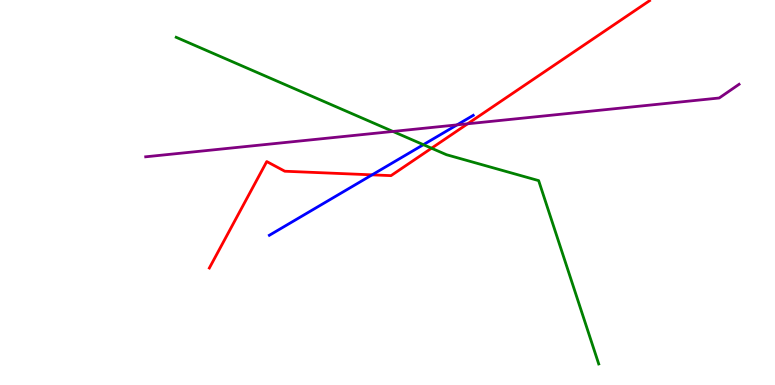[{'lines': ['blue', 'red'], 'intersections': [{'x': 4.8, 'y': 5.46}]}, {'lines': ['green', 'red'], 'intersections': [{'x': 5.57, 'y': 6.15}]}, {'lines': ['purple', 'red'], 'intersections': [{'x': 6.03, 'y': 6.78}]}, {'lines': ['blue', 'green'], 'intersections': [{'x': 5.46, 'y': 6.24}]}, {'lines': ['blue', 'purple'], 'intersections': [{'x': 5.9, 'y': 6.76}]}, {'lines': ['green', 'purple'], 'intersections': [{'x': 5.07, 'y': 6.59}]}]